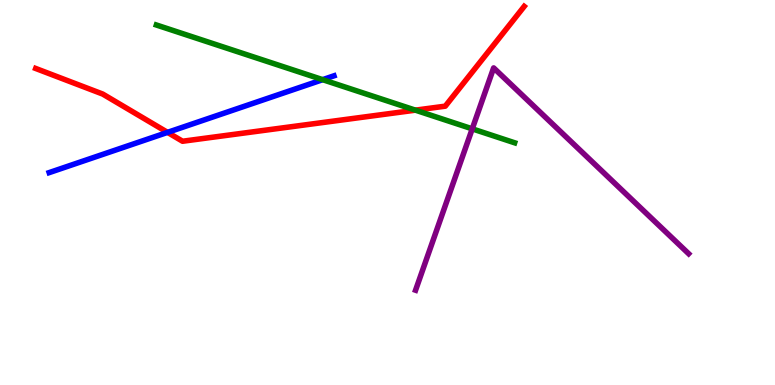[{'lines': ['blue', 'red'], 'intersections': [{'x': 2.16, 'y': 6.56}]}, {'lines': ['green', 'red'], 'intersections': [{'x': 5.36, 'y': 7.14}]}, {'lines': ['purple', 'red'], 'intersections': []}, {'lines': ['blue', 'green'], 'intersections': [{'x': 4.16, 'y': 7.93}]}, {'lines': ['blue', 'purple'], 'intersections': []}, {'lines': ['green', 'purple'], 'intersections': [{'x': 6.09, 'y': 6.65}]}]